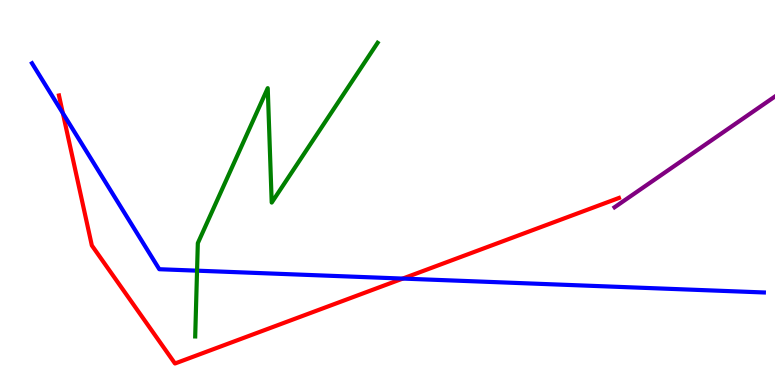[{'lines': ['blue', 'red'], 'intersections': [{'x': 0.811, 'y': 7.06}, {'x': 5.2, 'y': 2.76}]}, {'lines': ['green', 'red'], 'intersections': []}, {'lines': ['purple', 'red'], 'intersections': []}, {'lines': ['blue', 'green'], 'intersections': [{'x': 2.54, 'y': 2.97}]}, {'lines': ['blue', 'purple'], 'intersections': []}, {'lines': ['green', 'purple'], 'intersections': []}]